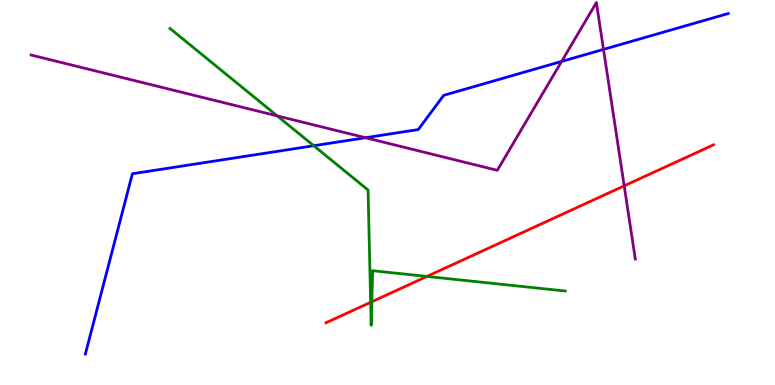[{'lines': ['blue', 'red'], 'intersections': []}, {'lines': ['green', 'red'], 'intersections': [{'x': 4.78, 'y': 2.15}, {'x': 4.8, 'y': 2.16}, {'x': 5.51, 'y': 2.82}]}, {'lines': ['purple', 'red'], 'intersections': [{'x': 8.05, 'y': 5.17}]}, {'lines': ['blue', 'green'], 'intersections': [{'x': 4.05, 'y': 6.22}]}, {'lines': ['blue', 'purple'], 'intersections': [{'x': 4.72, 'y': 6.42}, {'x': 7.25, 'y': 8.4}, {'x': 7.79, 'y': 8.72}]}, {'lines': ['green', 'purple'], 'intersections': [{'x': 3.58, 'y': 6.99}]}]